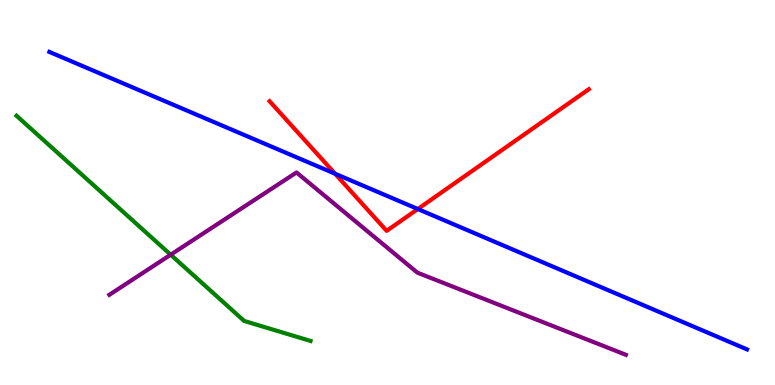[{'lines': ['blue', 'red'], 'intersections': [{'x': 4.32, 'y': 5.49}, {'x': 5.39, 'y': 4.57}]}, {'lines': ['green', 'red'], 'intersections': []}, {'lines': ['purple', 'red'], 'intersections': []}, {'lines': ['blue', 'green'], 'intersections': []}, {'lines': ['blue', 'purple'], 'intersections': []}, {'lines': ['green', 'purple'], 'intersections': [{'x': 2.2, 'y': 3.38}]}]